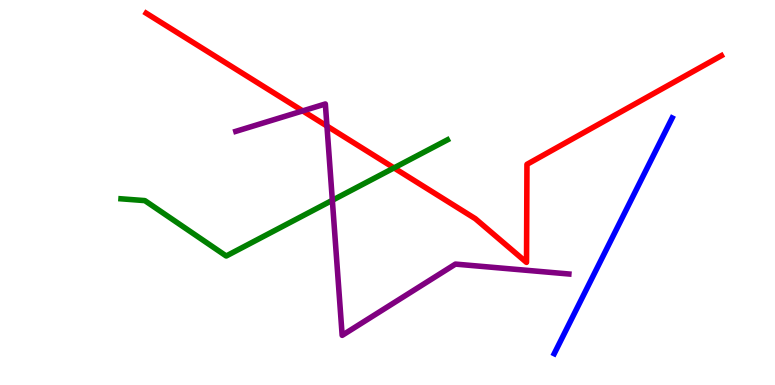[{'lines': ['blue', 'red'], 'intersections': []}, {'lines': ['green', 'red'], 'intersections': [{'x': 5.08, 'y': 5.64}]}, {'lines': ['purple', 'red'], 'intersections': [{'x': 3.91, 'y': 7.12}, {'x': 4.22, 'y': 6.73}]}, {'lines': ['blue', 'green'], 'intersections': []}, {'lines': ['blue', 'purple'], 'intersections': []}, {'lines': ['green', 'purple'], 'intersections': [{'x': 4.29, 'y': 4.8}]}]